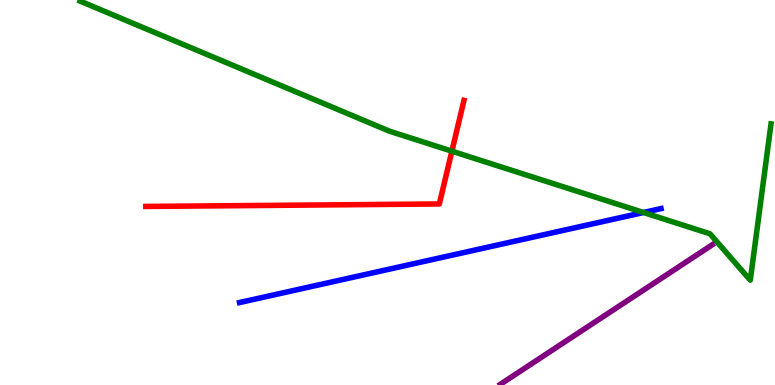[{'lines': ['blue', 'red'], 'intersections': []}, {'lines': ['green', 'red'], 'intersections': [{'x': 5.83, 'y': 6.07}]}, {'lines': ['purple', 'red'], 'intersections': []}, {'lines': ['blue', 'green'], 'intersections': [{'x': 8.3, 'y': 4.48}]}, {'lines': ['blue', 'purple'], 'intersections': []}, {'lines': ['green', 'purple'], 'intersections': []}]